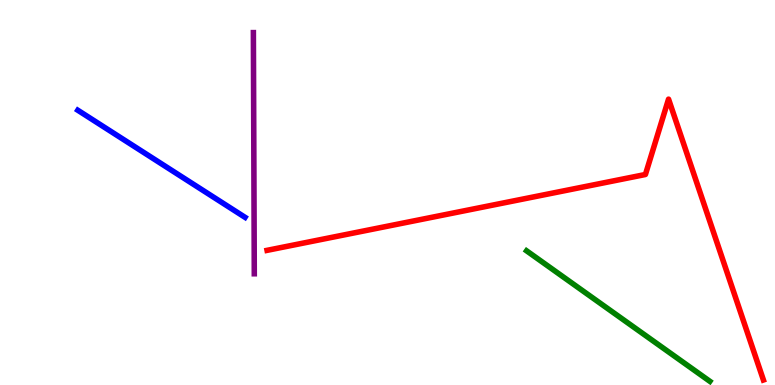[{'lines': ['blue', 'red'], 'intersections': []}, {'lines': ['green', 'red'], 'intersections': []}, {'lines': ['purple', 'red'], 'intersections': []}, {'lines': ['blue', 'green'], 'intersections': []}, {'lines': ['blue', 'purple'], 'intersections': []}, {'lines': ['green', 'purple'], 'intersections': []}]